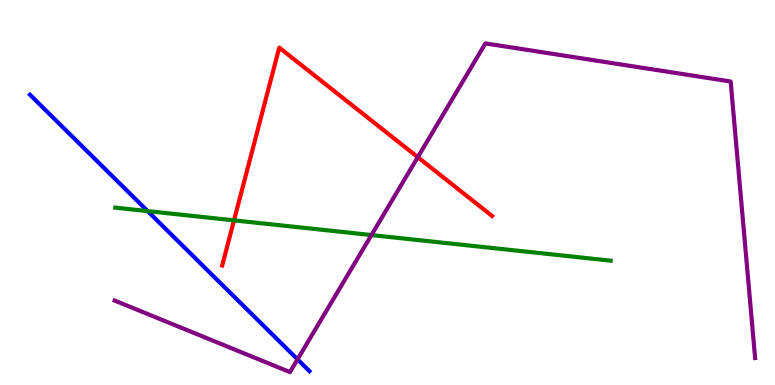[{'lines': ['blue', 'red'], 'intersections': []}, {'lines': ['green', 'red'], 'intersections': [{'x': 3.02, 'y': 4.28}]}, {'lines': ['purple', 'red'], 'intersections': [{'x': 5.39, 'y': 5.92}]}, {'lines': ['blue', 'green'], 'intersections': [{'x': 1.91, 'y': 4.52}]}, {'lines': ['blue', 'purple'], 'intersections': [{'x': 3.84, 'y': 0.666}]}, {'lines': ['green', 'purple'], 'intersections': [{'x': 4.79, 'y': 3.89}]}]